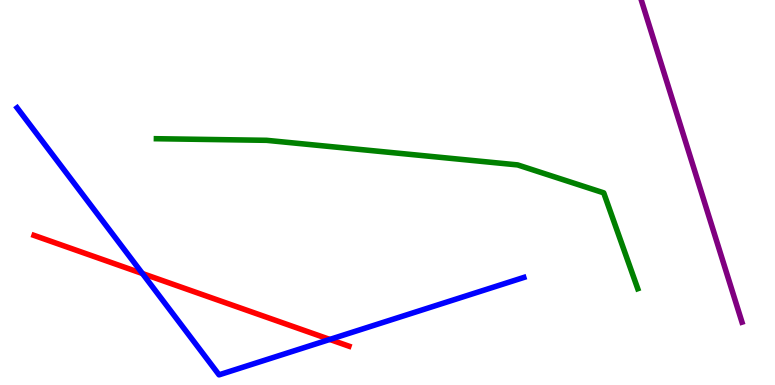[{'lines': ['blue', 'red'], 'intersections': [{'x': 1.84, 'y': 2.9}, {'x': 4.26, 'y': 1.18}]}, {'lines': ['green', 'red'], 'intersections': []}, {'lines': ['purple', 'red'], 'intersections': []}, {'lines': ['blue', 'green'], 'intersections': []}, {'lines': ['blue', 'purple'], 'intersections': []}, {'lines': ['green', 'purple'], 'intersections': []}]